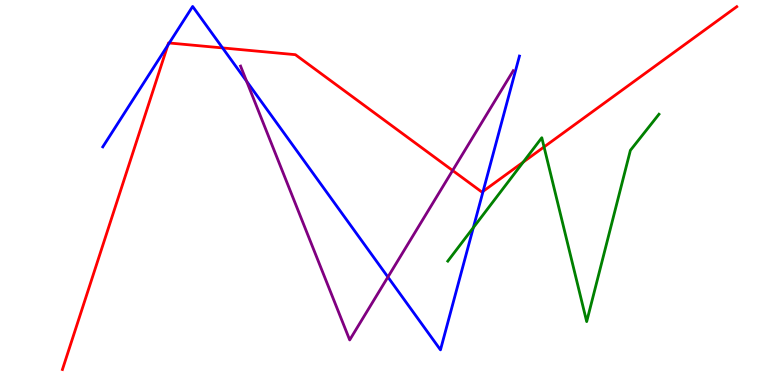[{'lines': ['blue', 'red'], 'intersections': [{'x': 2.16, 'y': 8.82}, {'x': 2.18, 'y': 8.88}, {'x': 2.87, 'y': 8.76}, {'x': 6.23, 'y': 5.03}]}, {'lines': ['green', 'red'], 'intersections': [{'x': 6.75, 'y': 5.79}, {'x': 7.02, 'y': 6.18}]}, {'lines': ['purple', 'red'], 'intersections': [{'x': 5.84, 'y': 5.57}]}, {'lines': ['blue', 'green'], 'intersections': [{'x': 6.11, 'y': 4.09}]}, {'lines': ['blue', 'purple'], 'intersections': [{'x': 3.18, 'y': 7.89}, {'x': 5.01, 'y': 2.8}]}, {'lines': ['green', 'purple'], 'intersections': []}]